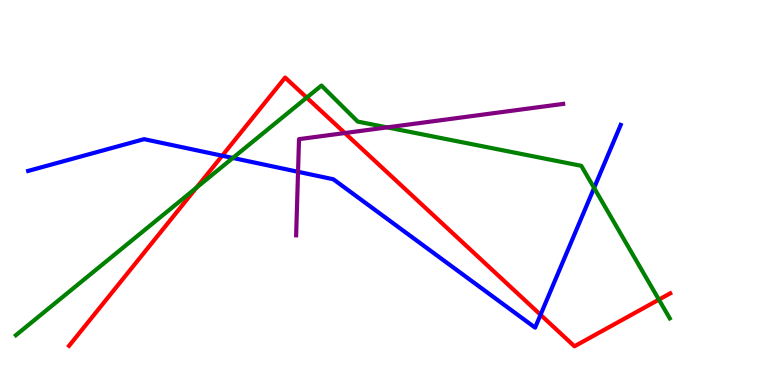[{'lines': ['blue', 'red'], 'intersections': [{'x': 2.87, 'y': 5.96}, {'x': 6.97, 'y': 1.82}]}, {'lines': ['green', 'red'], 'intersections': [{'x': 2.53, 'y': 5.12}, {'x': 3.96, 'y': 7.47}, {'x': 8.5, 'y': 2.22}]}, {'lines': ['purple', 'red'], 'intersections': [{'x': 4.45, 'y': 6.54}]}, {'lines': ['blue', 'green'], 'intersections': [{'x': 3.0, 'y': 5.9}, {'x': 7.67, 'y': 5.12}]}, {'lines': ['blue', 'purple'], 'intersections': [{'x': 3.85, 'y': 5.54}]}, {'lines': ['green', 'purple'], 'intersections': [{'x': 5.0, 'y': 6.69}]}]